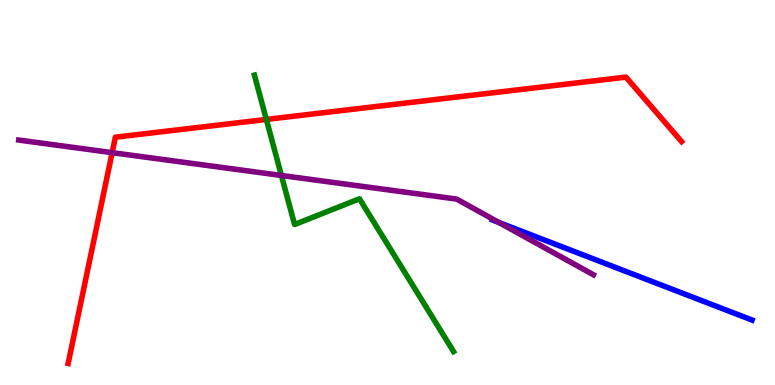[{'lines': ['blue', 'red'], 'intersections': []}, {'lines': ['green', 'red'], 'intersections': [{'x': 3.44, 'y': 6.9}]}, {'lines': ['purple', 'red'], 'intersections': [{'x': 1.45, 'y': 6.04}]}, {'lines': ['blue', 'green'], 'intersections': []}, {'lines': ['blue', 'purple'], 'intersections': [{'x': 6.44, 'y': 4.22}]}, {'lines': ['green', 'purple'], 'intersections': [{'x': 3.63, 'y': 5.44}]}]